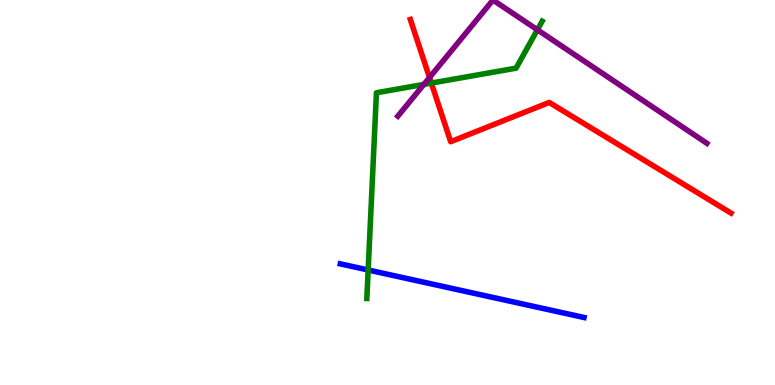[{'lines': ['blue', 'red'], 'intersections': []}, {'lines': ['green', 'red'], 'intersections': [{'x': 5.57, 'y': 7.84}]}, {'lines': ['purple', 'red'], 'intersections': [{'x': 5.54, 'y': 7.99}]}, {'lines': ['blue', 'green'], 'intersections': [{'x': 4.75, 'y': 2.99}]}, {'lines': ['blue', 'purple'], 'intersections': []}, {'lines': ['green', 'purple'], 'intersections': [{'x': 5.47, 'y': 7.81}, {'x': 6.93, 'y': 9.23}]}]